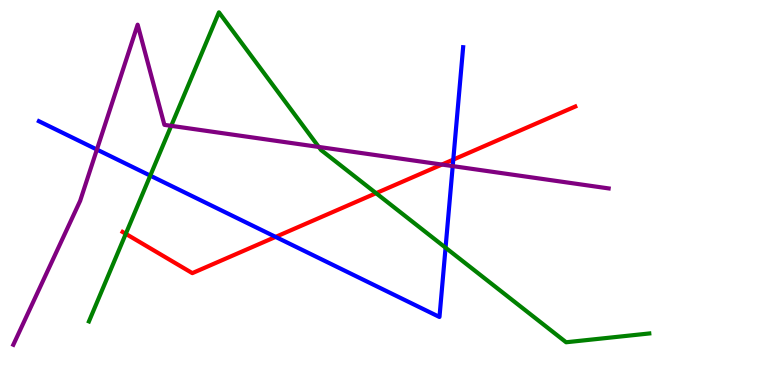[{'lines': ['blue', 'red'], 'intersections': [{'x': 3.56, 'y': 3.85}, {'x': 5.85, 'y': 5.85}]}, {'lines': ['green', 'red'], 'intersections': [{'x': 1.62, 'y': 3.93}, {'x': 4.85, 'y': 4.98}]}, {'lines': ['purple', 'red'], 'intersections': [{'x': 5.7, 'y': 5.73}]}, {'lines': ['blue', 'green'], 'intersections': [{'x': 1.94, 'y': 5.44}, {'x': 5.75, 'y': 3.57}]}, {'lines': ['blue', 'purple'], 'intersections': [{'x': 1.25, 'y': 6.12}, {'x': 5.84, 'y': 5.69}]}, {'lines': ['green', 'purple'], 'intersections': [{'x': 2.21, 'y': 6.73}, {'x': 4.11, 'y': 6.18}]}]